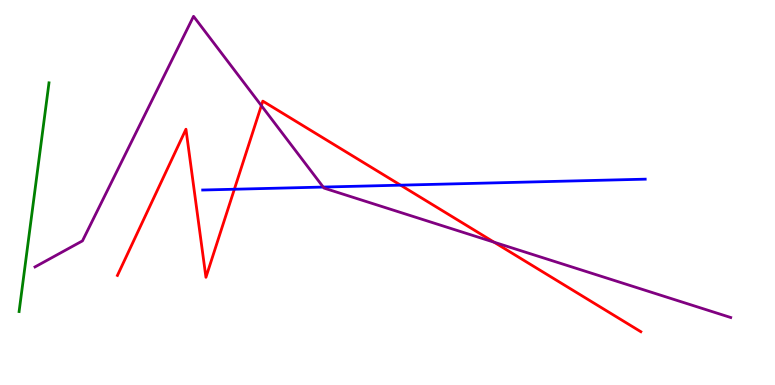[{'lines': ['blue', 'red'], 'intersections': [{'x': 3.02, 'y': 5.08}, {'x': 5.17, 'y': 5.19}]}, {'lines': ['green', 'red'], 'intersections': []}, {'lines': ['purple', 'red'], 'intersections': [{'x': 3.37, 'y': 7.26}, {'x': 6.38, 'y': 3.71}]}, {'lines': ['blue', 'green'], 'intersections': []}, {'lines': ['blue', 'purple'], 'intersections': [{'x': 4.17, 'y': 5.14}]}, {'lines': ['green', 'purple'], 'intersections': []}]